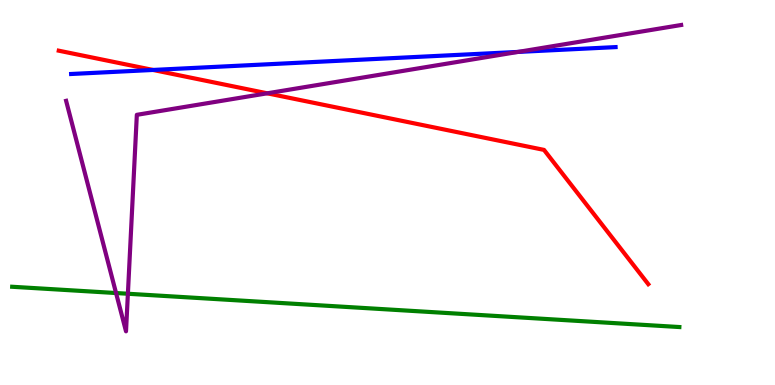[{'lines': ['blue', 'red'], 'intersections': [{'x': 1.97, 'y': 8.18}]}, {'lines': ['green', 'red'], 'intersections': []}, {'lines': ['purple', 'red'], 'intersections': [{'x': 3.45, 'y': 7.58}]}, {'lines': ['blue', 'green'], 'intersections': []}, {'lines': ['blue', 'purple'], 'intersections': [{'x': 6.68, 'y': 8.65}]}, {'lines': ['green', 'purple'], 'intersections': [{'x': 1.5, 'y': 2.39}, {'x': 1.65, 'y': 2.37}]}]